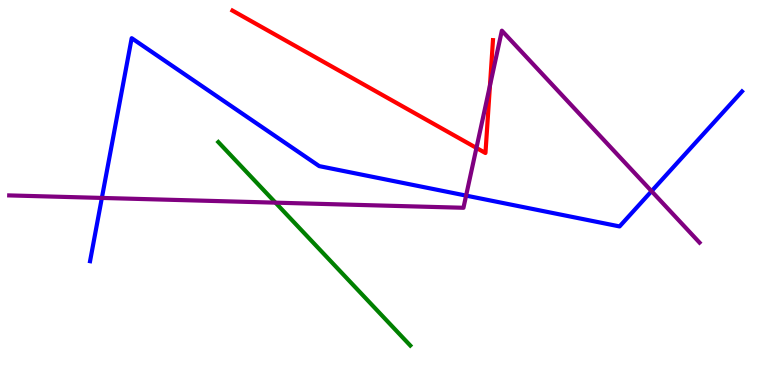[{'lines': ['blue', 'red'], 'intersections': []}, {'lines': ['green', 'red'], 'intersections': []}, {'lines': ['purple', 'red'], 'intersections': [{'x': 6.15, 'y': 6.16}, {'x': 6.32, 'y': 7.78}]}, {'lines': ['blue', 'green'], 'intersections': []}, {'lines': ['blue', 'purple'], 'intersections': [{'x': 1.31, 'y': 4.86}, {'x': 6.01, 'y': 4.92}, {'x': 8.41, 'y': 5.03}]}, {'lines': ['green', 'purple'], 'intersections': [{'x': 3.55, 'y': 4.74}]}]